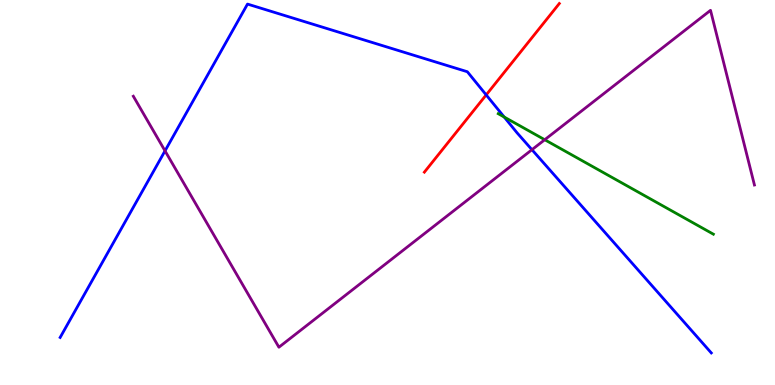[{'lines': ['blue', 'red'], 'intersections': [{'x': 6.27, 'y': 7.53}]}, {'lines': ['green', 'red'], 'intersections': []}, {'lines': ['purple', 'red'], 'intersections': []}, {'lines': ['blue', 'green'], 'intersections': [{'x': 6.51, 'y': 6.96}]}, {'lines': ['blue', 'purple'], 'intersections': [{'x': 2.13, 'y': 6.08}, {'x': 6.86, 'y': 6.11}]}, {'lines': ['green', 'purple'], 'intersections': [{'x': 7.03, 'y': 6.37}]}]